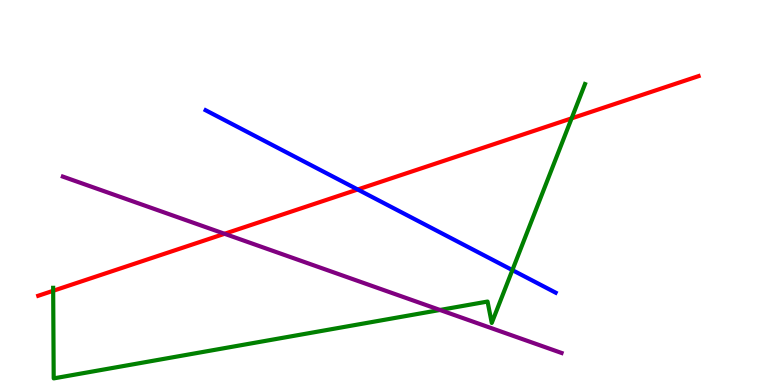[{'lines': ['blue', 'red'], 'intersections': [{'x': 4.62, 'y': 5.08}]}, {'lines': ['green', 'red'], 'intersections': [{'x': 0.686, 'y': 2.45}, {'x': 7.38, 'y': 6.93}]}, {'lines': ['purple', 'red'], 'intersections': [{'x': 2.9, 'y': 3.93}]}, {'lines': ['blue', 'green'], 'intersections': [{'x': 6.61, 'y': 2.98}]}, {'lines': ['blue', 'purple'], 'intersections': []}, {'lines': ['green', 'purple'], 'intersections': [{'x': 5.68, 'y': 1.95}]}]